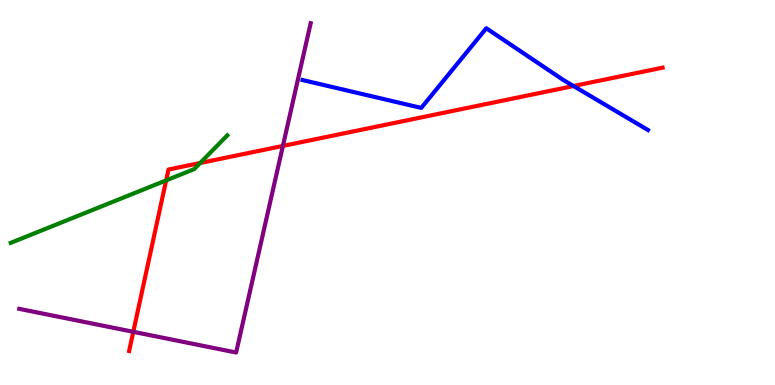[{'lines': ['blue', 'red'], 'intersections': [{'x': 7.4, 'y': 7.77}]}, {'lines': ['green', 'red'], 'intersections': [{'x': 2.14, 'y': 5.31}, {'x': 2.58, 'y': 5.77}]}, {'lines': ['purple', 'red'], 'intersections': [{'x': 1.72, 'y': 1.38}, {'x': 3.65, 'y': 6.21}]}, {'lines': ['blue', 'green'], 'intersections': []}, {'lines': ['blue', 'purple'], 'intersections': []}, {'lines': ['green', 'purple'], 'intersections': []}]